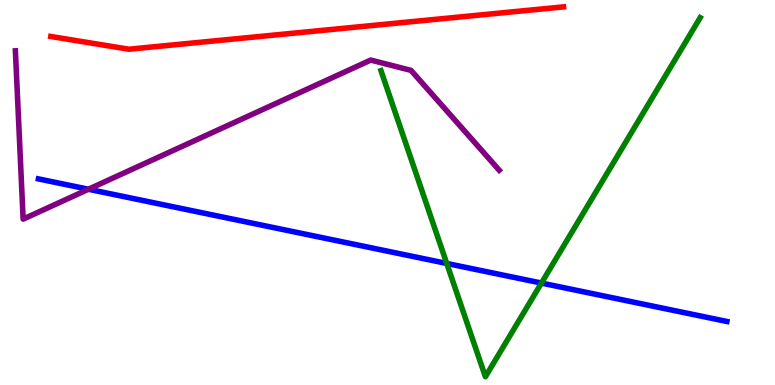[{'lines': ['blue', 'red'], 'intersections': []}, {'lines': ['green', 'red'], 'intersections': []}, {'lines': ['purple', 'red'], 'intersections': []}, {'lines': ['blue', 'green'], 'intersections': [{'x': 5.76, 'y': 3.16}, {'x': 6.99, 'y': 2.65}]}, {'lines': ['blue', 'purple'], 'intersections': [{'x': 1.14, 'y': 5.08}]}, {'lines': ['green', 'purple'], 'intersections': []}]